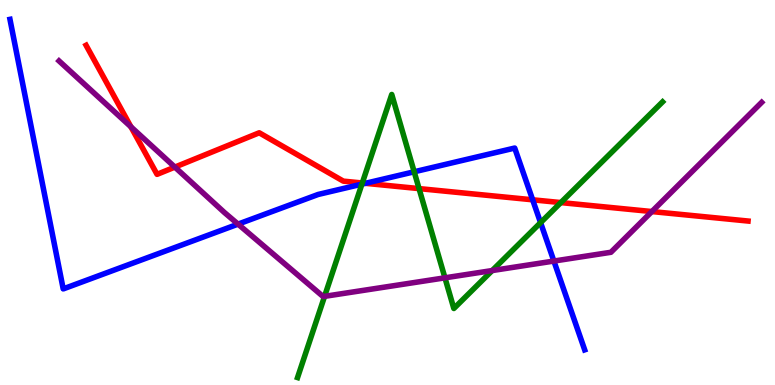[{'lines': ['blue', 'red'], 'intersections': [{'x': 4.71, 'y': 5.24}, {'x': 6.87, 'y': 4.81}]}, {'lines': ['green', 'red'], 'intersections': [{'x': 4.67, 'y': 5.25}, {'x': 5.41, 'y': 5.1}, {'x': 7.24, 'y': 4.74}]}, {'lines': ['purple', 'red'], 'intersections': [{'x': 1.69, 'y': 6.71}, {'x': 2.26, 'y': 5.66}, {'x': 8.41, 'y': 4.5}]}, {'lines': ['blue', 'green'], 'intersections': [{'x': 4.67, 'y': 5.22}, {'x': 5.34, 'y': 5.54}, {'x': 6.98, 'y': 4.22}]}, {'lines': ['blue', 'purple'], 'intersections': [{'x': 3.07, 'y': 4.18}, {'x': 7.15, 'y': 3.22}]}, {'lines': ['green', 'purple'], 'intersections': [{'x': 4.19, 'y': 2.3}, {'x': 5.74, 'y': 2.78}, {'x': 6.35, 'y': 2.97}]}]